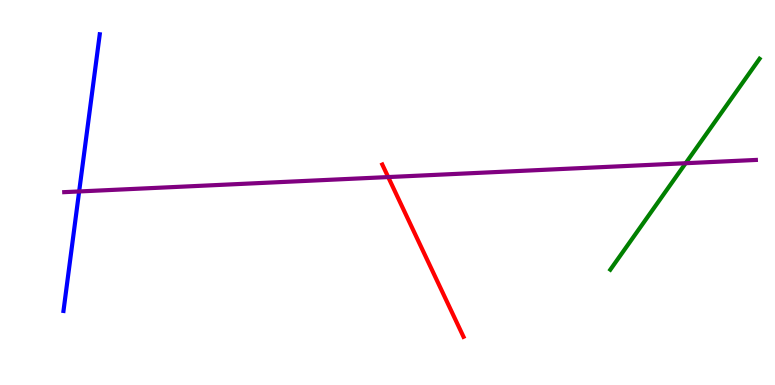[{'lines': ['blue', 'red'], 'intersections': []}, {'lines': ['green', 'red'], 'intersections': []}, {'lines': ['purple', 'red'], 'intersections': [{'x': 5.01, 'y': 5.4}]}, {'lines': ['blue', 'green'], 'intersections': []}, {'lines': ['blue', 'purple'], 'intersections': [{'x': 1.02, 'y': 5.03}]}, {'lines': ['green', 'purple'], 'intersections': [{'x': 8.85, 'y': 5.76}]}]